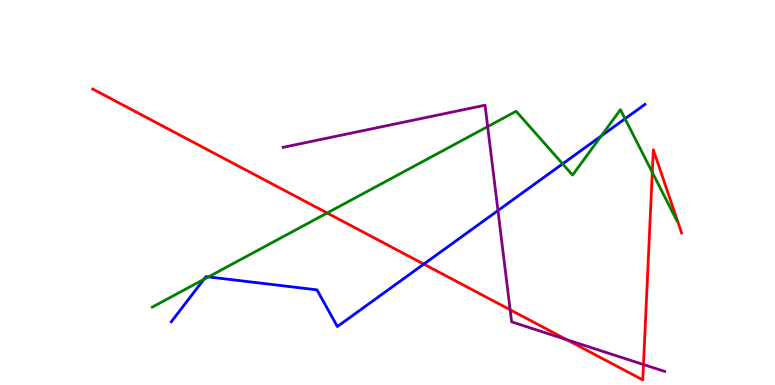[{'lines': ['blue', 'red'], 'intersections': [{'x': 5.47, 'y': 3.14}]}, {'lines': ['green', 'red'], 'intersections': [{'x': 4.22, 'y': 4.47}, {'x': 8.42, 'y': 5.52}]}, {'lines': ['purple', 'red'], 'intersections': [{'x': 6.58, 'y': 1.95}, {'x': 7.31, 'y': 1.18}, {'x': 8.3, 'y': 0.531}]}, {'lines': ['blue', 'green'], 'intersections': [{'x': 2.63, 'y': 2.74}, {'x': 2.69, 'y': 2.81}, {'x': 7.26, 'y': 5.74}, {'x': 7.76, 'y': 6.47}, {'x': 8.07, 'y': 6.92}]}, {'lines': ['blue', 'purple'], 'intersections': [{'x': 6.43, 'y': 4.53}]}, {'lines': ['green', 'purple'], 'intersections': [{'x': 6.29, 'y': 6.71}]}]